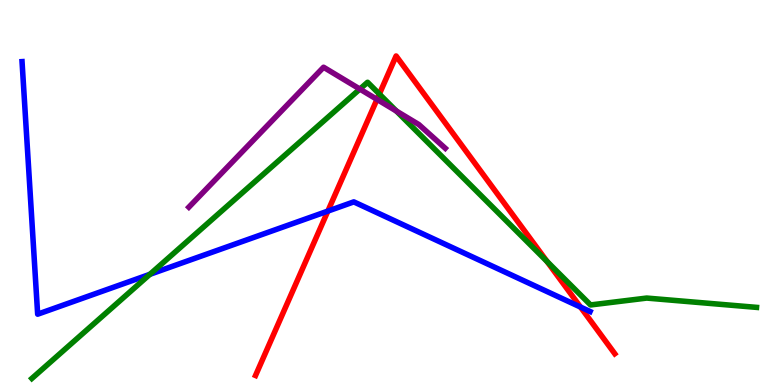[{'lines': ['blue', 'red'], 'intersections': [{'x': 4.23, 'y': 4.52}, {'x': 7.49, 'y': 2.02}]}, {'lines': ['green', 'red'], 'intersections': [{'x': 4.89, 'y': 7.56}, {'x': 7.06, 'y': 3.21}]}, {'lines': ['purple', 'red'], 'intersections': [{'x': 4.86, 'y': 7.42}]}, {'lines': ['blue', 'green'], 'intersections': [{'x': 1.93, 'y': 2.87}]}, {'lines': ['blue', 'purple'], 'intersections': []}, {'lines': ['green', 'purple'], 'intersections': [{'x': 4.64, 'y': 7.69}, {'x': 5.11, 'y': 7.12}]}]